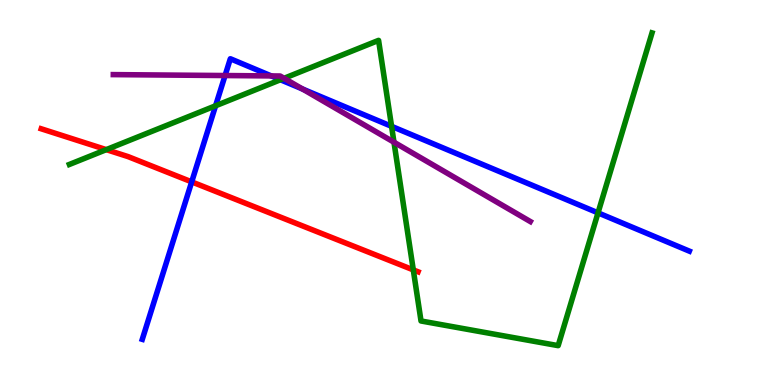[{'lines': ['blue', 'red'], 'intersections': [{'x': 2.47, 'y': 5.28}]}, {'lines': ['green', 'red'], 'intersections': [{'x': 1.37, 'y': 6.11}, {'x': 5.33, 'y': 2.99}]}, {'lines': ['purple', 'red'], 'intersections': []}, {'lines': ['blue', 'green'], 'intersections': [{'x': 2.78, 'y': 7.25}, {'x': 3.62, 'y': 7.93}, {'x': 5.05, 'y': 6.72}, {'x': 7.72, 'y': 4.47}]}, {'lines': ['blue', 'purple'], 'intersections': [{'x': 2.9, 'y': 8.04}, {'x': 3.5, 'y': 8.03}, {'x': 3.9, 'y': 7.69}]}, {'lines': ['green', 'purple'], 'intersections': [{'x': 3.67, 'y': 7.97}, {'x': 5.08, 'y': 6.31}]}]